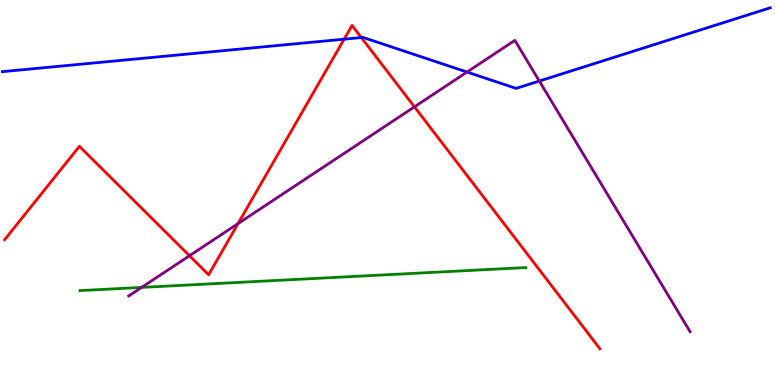[{'lines': ['blue', 'red'], 'intersections': [{'x': 4.44, 'y': 8.98}, {'x': 4.66, 'y': 9.02}]}, {'lines': ['green', 'red'], 'intersections': []}, {'lines': ['purple', 'red'], 'intersections': [{'x': 2.45, 'y': 3.36}, {'x': 3.07, 'y': 4.19}, {'x': 5.35, 'y': 7.22}]}, {'lines': ['blue', 'green'], 'intersections': []}, {'lines': ['blue', 'purple'], 'intersections': [{'x': 6.03, 'y': 8.13}, {'x': 6.96, 'y': 7.89}]}, {'lines': ['green', 'purple'], 'intersections': [{'x': 1.83, 'y': 2.53}]}]